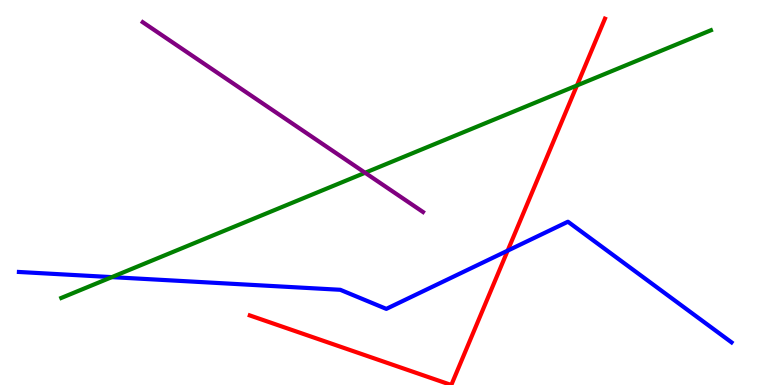[{'lines': ['blue', 'red'], 'intersections': [{'x': 6.55, 'y': 3.49}]}, {'lines': ['green', 'red'], 'intersections': [{'x': 7.44, 'y': 7.78}]}, {'lines': ['purple', 'red'], 'intersections': []}, {'lines': ['blue', 'green'], 'intersections': [{'x': 1.44, 'y': 2.8}]}, {'lines': ['blue', 'purple'], 'intersections': []}, {'lines': ['green', 'purple'], 'intersections': [{'x': 4.71, 'y': 5.51}]}]